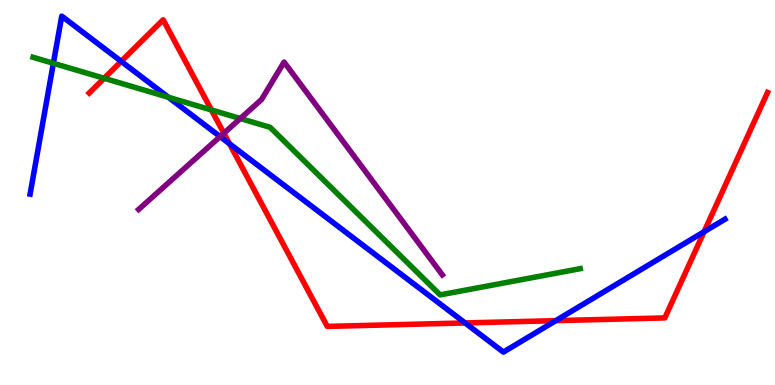[{'lines': ['blue', 'red'], 'intersections': [{'x': 1.56, 'y': 8.41}, {'x': 2.96, 'y': 6.27}, {'x': 6.0, 'y': 1.61}, {'x': 7.17, 'y': 1.67}, {'x': 9.09, 'y': 3.98}]}, {'lines': ['green', 'red'], 'intersections': [{'x': 1.34, 'y': 7.97}, {'x': 2.73, 'y': 7.14}]}, {'lines': ['purple', 'red'], 'intersections': [{'x': 2.89, 'y': 6.54}]}, {'lines': ['blue', 'green'], 'intersections': [{'x': 0.689, 'y': 8.36}, {'x': 2.17, 'y': 7.47}]}, {'lines': ['blue', 'purple'], 'intersections': [{'x': 2.84, 'y': 6.45}]}, {'lines': ['green', 'purple'], 'intersections': [{'x': 3.1, 'y': 6.92}]}]